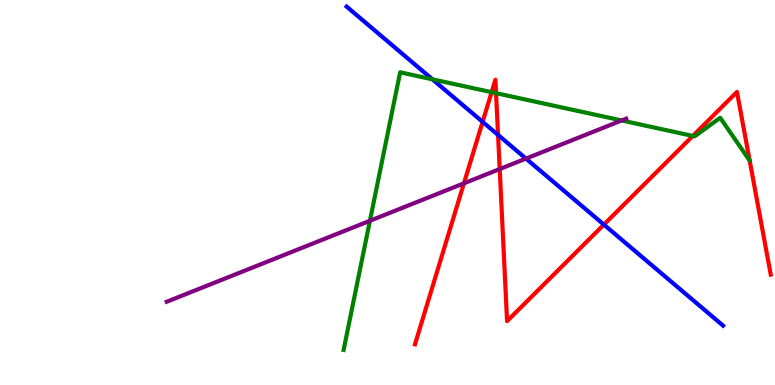[{'lines': ['blue', 'red'], 'intersections': [{'x': 6.23, 'y': 6.84}, {'x': 6.43, 'y': 6.5}, {'x': 7.79, 'y': 4.17}]}, {'lines': ['green', 'red'], 'intersections': [{'x': 6.34, 'y': 7.61}, {'x': 6.4, 'y': 7.58}, {'x': 8.94, 'y': 6.47}]}, {'lines': ['purple', 'red'], 'intersections': [{'x': 5.99, 'y': 5.24}, {'x': 6.45, 'y': 5.61}]}, {'lines': ['blue', 'green'], 'intersections': [{'x': 5.58, 'y': 7.94}]}, {'lines': ['blue', 'purple'], 'intersections': [{'x': 6.79, 'y': 5.88}]}, {'lines': ['green', 'purple'], 'intersections': [{'x': 4.77, 'y': 4.27}, {'x': 8.02, 'y': 6.87}]}]